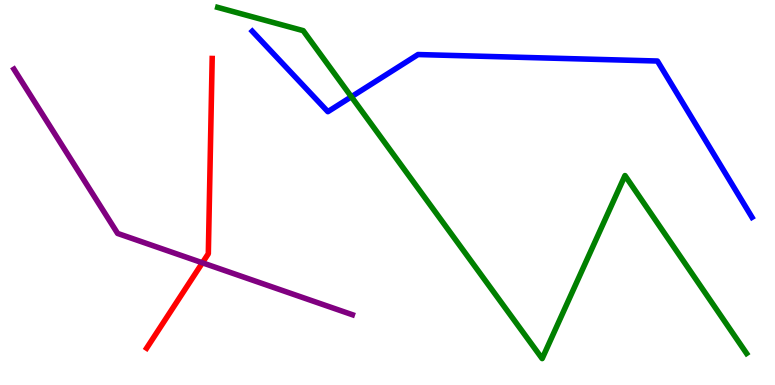[{'lines': ['blue', 'red'], 'intersections': []}, {'lines': ['green', 'red'], 'intersections': []}, {'lines': ['purple', 'red'], 'intersections': [{'x': 2.61, 'y': 3.17}]}, {'lines': ['blue', 'green'], 'intersections': [{'x': 4.53, 'y': 7.49}]}, {'lines': ['blue', 'purple'], 'intersections': []}, {'lines': ['green', 'purple'], 'intersections': []}]